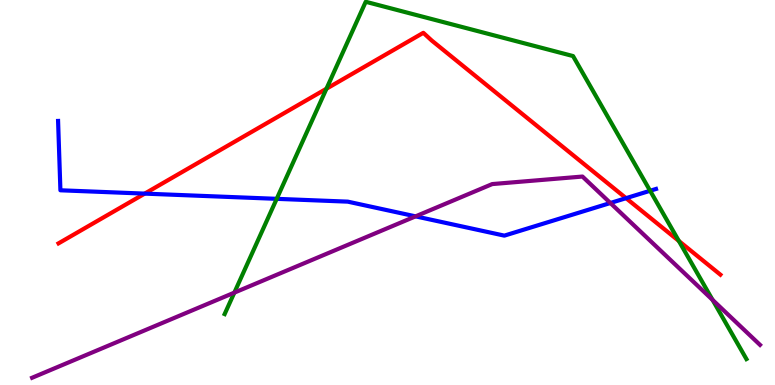[{'lines': ['blue', 'red'], 'intersections': [{'x': 1.87, 'y': 4.97}, {'x': 8.08, 'y': 4.85}]}, {'lines': ['green', 'red'], 'intersections': [{'x': 4.21, 'y': 7.7}, {'x': 8.76, 'y': 3.74}]}, {'lines': ['purple', 'red'], 'intersections': []}, {'lines': ['blue', 'green'], 'intersections': [{'x': 3.57, 'y': 4.84}, {'x': 8.39, 'y': 5.05}]}, {'lines': ['blue', 'purple'], 'intersections': [{'x': 5.36, 'y': 4.38}, {'x': 7.88, 'y': 4.73}]}, {'lines': ['green', 'purple'], 'intersections': [{'x': 3.02, 'y': 2.4}, {'x': 9.19, 'y': 2.21}]}]